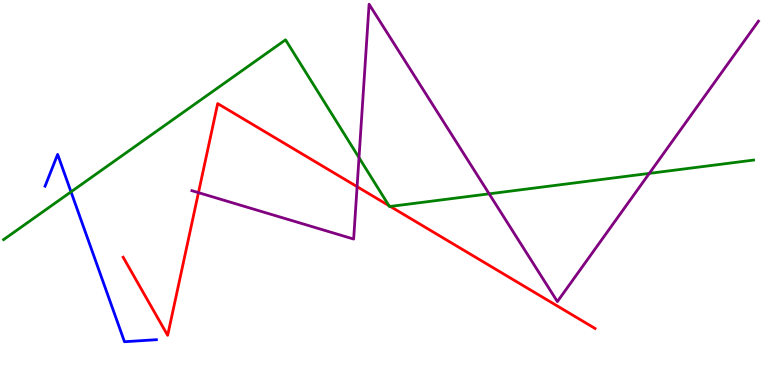[{'lines': ['blue', 'red'], 'intersections': []}, {'lines': ['green', 'red'], 'intersections': [{'x': 5.02, 'y': 4.66}, {'x': 5.04, 'y': 4.64}]}, {'lines': ['purple', 'red'], 'intersections': [{'x': 2.56, 'y': 5.0}, {'x': 4.61, 'y': 5.15}]}, {'lines': ['blue', 'green'], 'intersections': [{'x': 0.916, 'y': 5.02}]}, {'lines': ['blue', 'purple'], 'intersections': []}, {'lines': ['green', 'purple'], 'intersections': [{'x': 4.63, 'y': 5.91}, {'x': 6.31, 'y': 4.97}, {'x': 8.38, 'y': 5.5}]}]